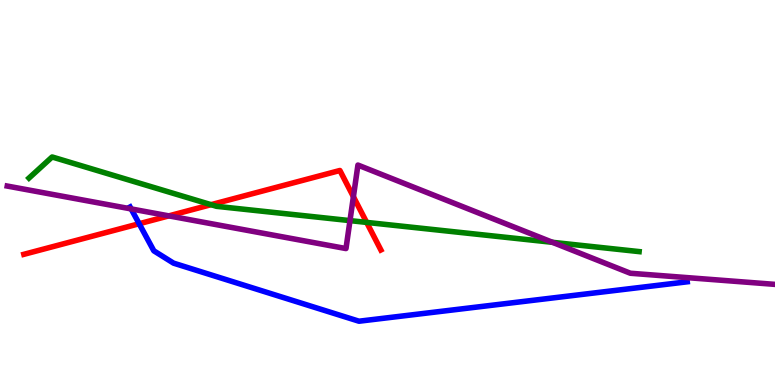[{'lines': ['blue', 'red'], 'intersections': [{'x': 1.8, 'y': 4.19}]}, {'lines': ['green', 'red'], 'intersections': [{'x': 2.72, 'y': 4.68}, {'x': 4.73, 'y': 4.22}]}, {'lines': ['purple', 'red'], 'intersections': [{'x': 2.18, 'y': 4.39}, {'x': 4.56, 'y': 4.89}]}, {'lines': ['blue', 'green'], 'intersections': []}, {'lines': ['blue', 'purple'], 'intersections': [{'x': 1.69, 'y': 4.57}]}, {'lines': ['green', 'purple'], 'intersections': [{'x': 4.52, 'y': 4.27}, {'x': 7.13, 'y': 3.71}]}]